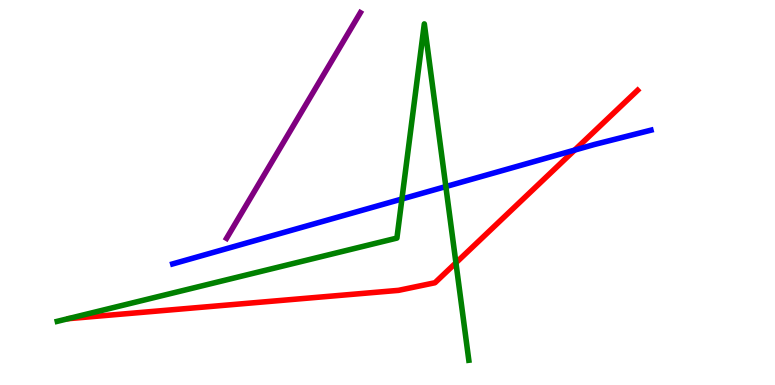[{'lines': ['blue', 'red'], 'intersections': [{'x': 7.41, 'y': 6.1}]}, {'lines': ['green', 'red'], 'intersections': [{'x': 5.88, 'y': 3.17}]}, {'lines': ['purple', 'red'], 'intersections': []}, {'lines': ['blue', 'green'], 'intersections': [{'x': 5.19, 'y': 4.83}, {'x': 5.75, 'y': 5.15}]}, {'lines': ['blue', 'purple'], 'intersections': []}, {'lines': ['green', 'purple'], 'intersections': []}]